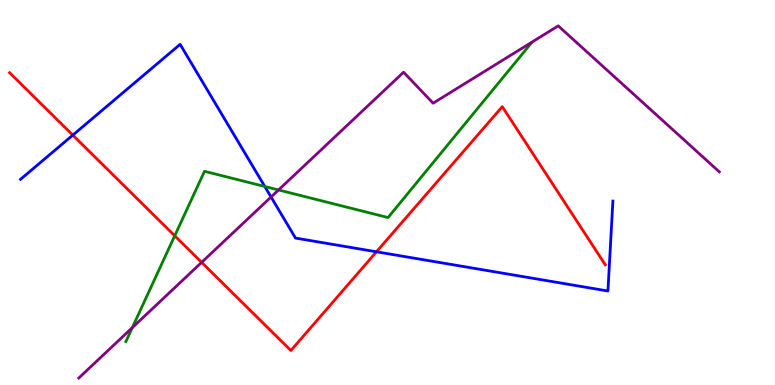[{'lines': ['blue', 'red'], 'intersections': [{'x': 0.94, 'y': 6.49}, {'x': 4.86, 'y': 3.46}]}, {'lines': ['green', 'red'], 'intersections': [{'x': 2.25, 'y': 3.88}]}, {'lines': ['purple', 'red'], 'intersections': [{'x': 2.6, 'y': 3.19}]}, {'lines': ['blue', 'green'], 'intersections': [{'x': 3.42, 'y': 5.16}]}, {'lines': ['blue', 'purple'], 'intersections': [{'x': 3.5, 'y': 4.88}]}, {'lines': ['green', 'purple'], 'intersections': [{'x': 1.71, 'y': 1.49}, {'x': 3.59, 'y': 5.07}]}]